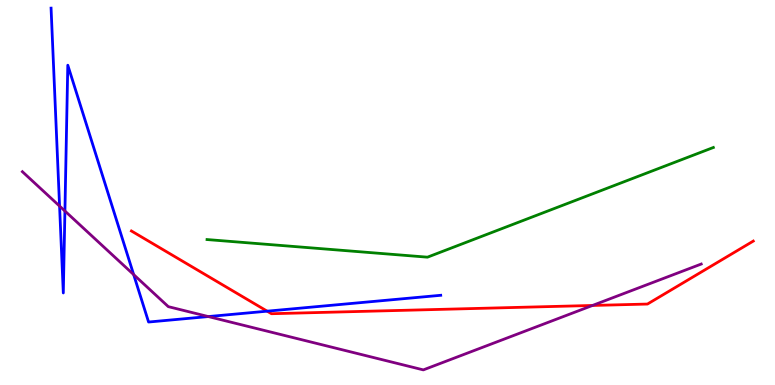[{'lines': ['blue', 'red'], 'intersections': [{'x': 3.45, 'y': 1.92}]}, {'lines': ['green', 'red'], 'intersections': []}, {'lines': ['purple', 'red'], 'intersections': [{'x': 7.64, 'y': 2.07}]}, {'lines': ['blue', 'green'], 'intersections': []}, {'lines': ['blue', 'purple'], 'intersections': [{'x': 0.769, 'y': 4.65}, {'x': 0.838, 'y': 4.52}, {'x': 1.72, 'y': 2.87}, {'x': 2.69, 'y': 1.78}]}, {'lines': ['green', 'purple'], 'intersections': []}]